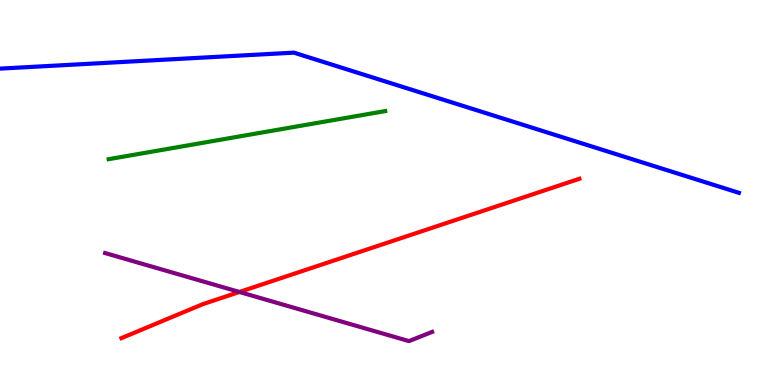[{'lines': ['blue', 'red'], 'intersections': []}, {'lines': ['green', 'red'], 'intersections': []}, {'lines': ['purple', 'red'], 'intersections': [{'x': 3.09, 'y': 2.42}]}, {'lines': ['blue', 'green'], 'intersections': []}, {'lines': ['blue', 'purple'], 'intersections': []}, {'lines': ['green', 'purple'], 'intersections': []}]